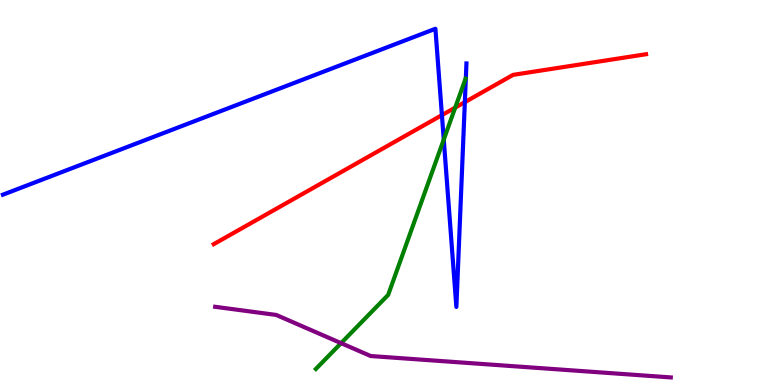[{'lines': ['blue', 'red'], 'intersections': [{'x': 5.7, 'y': 7.01}, {'x': 6.0, 'y': 7.35}]}, {'lines': ['green', 'red'], 'intersections': [{'x': 5.87, 'y': 7.21}]}, {'lines': ['purple', 'red'], 'intersections': []}, {'lines': ['blue', 'green'], 'intersections': [{'x': 5.73, 'y': 6.37}]}, {'lines': ['blue', 'purple'], 'intersections': []}, {'lines': ['green', 'purple'], 'intersections': [{'x': 4.4, 'y': 1.09}]}]